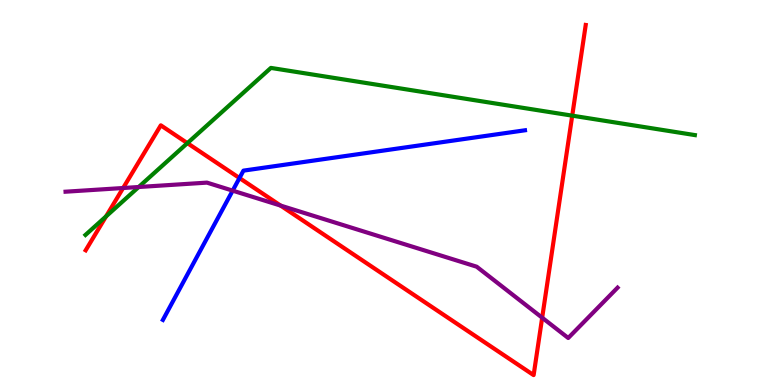[{'lines': ['blue', 'red'], 'intersections': [{'x': 3.09, 'y': 5.38}]}, {'lines': ['green', 'red'], 'intersections': [{'x': 1.37, 'y': 4.38}, {'x': 2.42, 'y': 6.28}, {'x': 7.38, 'y': 7.0}]}, {'lines': ['purple', 'red'], 'intersections': [{'x': 1.59, 'y': 5.12}, {'x': 3.62, 'y': 4.66}, {'x': 7.0, 'y': 1.75}]}, {'lines': ['blue', 'green'], 'intersections': []}, {'lines': ['blue', 'purple'], 'intersections': [{'x': 3.0, 'y': 5.05}]}, {'lines': ['green', 'purple'], 'intersections': [{'x': 1.79, 'y': 5.14}]}]